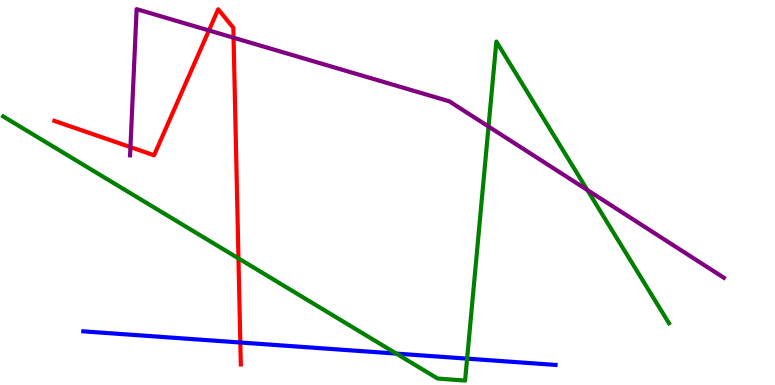[{'lines': ['blue', 'red'], 'intersections': [{'x': 3.1, 'y': 1.1}]}, {'lines': ['green', 'red'], 'intersections': [{'x': 3.08, 'y': 3.29}]}, {'lines': ['purple', 'red'], 'intersections': [{'x': 1.68, 'y': 6.18}, {'x': 2.7, 'y': 9.21}, {'x': 3.01, 'y': 9.02}]}, {'lines': ['blue', 'green'], 'intersections': [{'x': 5.11, 'y': 0.816}, {'x': 6.03, 'y': 0.685}]}, {'lines': ['blue', 'purple'], 'intersections': []}, {'lines': ['green', 'purple'], 'intersections': [{'x': 6.3, 'y': 6.71}, {'x': 7.58, 'y': 5.06}]}]